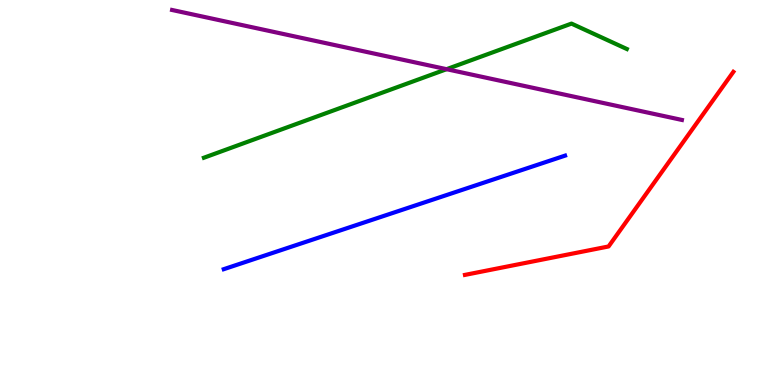[{'lines': ['blue', 'red'], 'intersections': []}, {'lines': ['green', 'red'], 'intersections': []}, {'lines': ['purple', 'red'], 'intersections': []}, {'lines': ['blue', 'green'], 'intersections': []}, {'lines': ['blue', 'purple'], 'intersections': []}, {'lines': ['green', 'purple'], 'intersections': [{'x': 5.76, 'y': 8.2}]}]